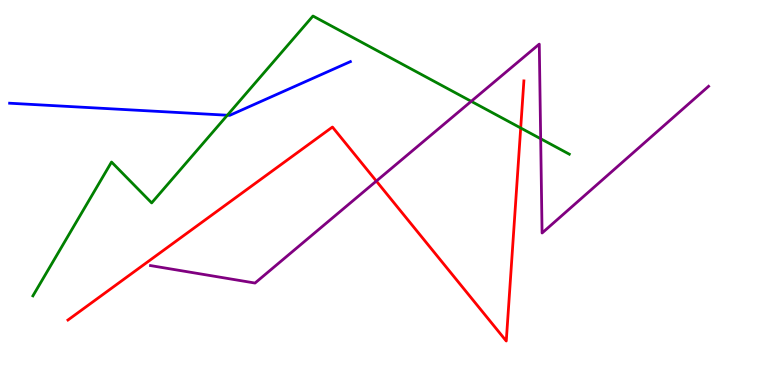[{'lines': ['blue', 'red'], 'intersections': []}, {'lines': ['green', 'red'], 'intersections': [{'x': 6.72, 'y': 6.68}]}, {'lines': ['purple', 'red'], 'intersections': [{'x': 4.86, 'y': 5.3}]}, {'lines': ['blue', 'green'], 'intersections': [{'x': 2.93, 'y': 7.01}]}, {'lines': ['blue', 'purple'], 'intersections': []}, {'lines': ['green', 'purple'], 'intersections': [{'x': 6.08, 'y': 7.37}, {'x': 6.98, 'y': 6.4}]}]